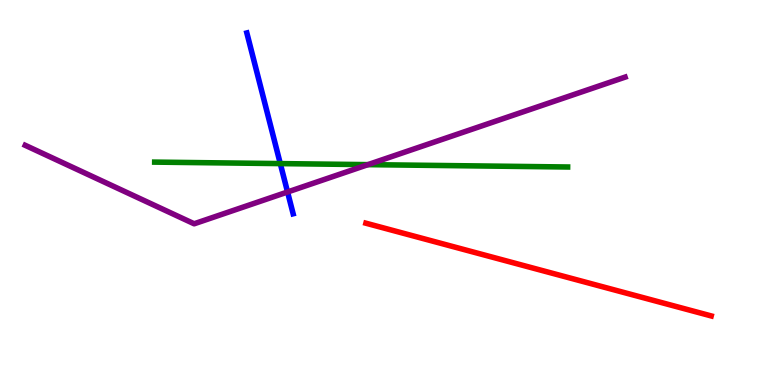[{'lines': ['blue', 'red'], 'intersections': []}, {'lines': ['green', 'red'], 'intersections': []}, {'lines': ['purple', 'red'], 'intersections': []}, {'lines': ['blue', 'green'], 'intersections': [{'x': 3.62, 'y': 5.75}]}, {'lines': ['blue', 'purple'], 'intersections': [{'x': 3.71, 'y': 5.01}]}, {'lines': ['green', 'purple'], 'intersections': [{'x': 4.75, 'y': 5.72}]}]